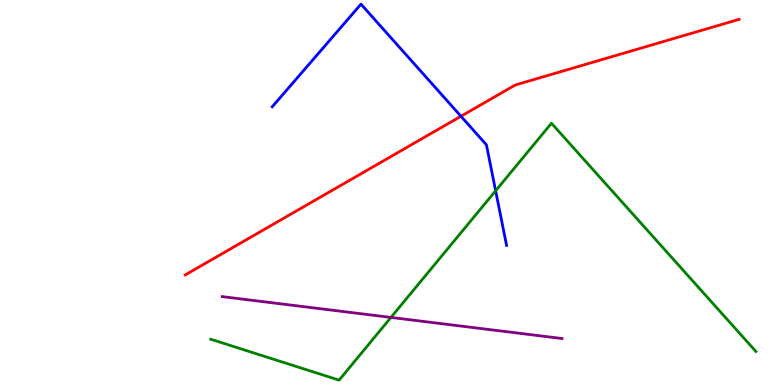[{'lines': ['blue', 'red'], 'intersections': [{'x': 5.95, 'y': 6.98}]}, {'lines': ['green', 'red'], 'intersections': []}, {'lines': ['purple', 'red'], 'intersections': []}, {'lines': ['blue', 'green'], 'intersections': [{'x': 6.4, 'y': 5.04}]}, {'lines': ['blue', 'purple'], 'intersections': []}, {'lines': ['green', 'purple'], 'intersections': [{'x': 5.04, 'y': 1.76}]}]